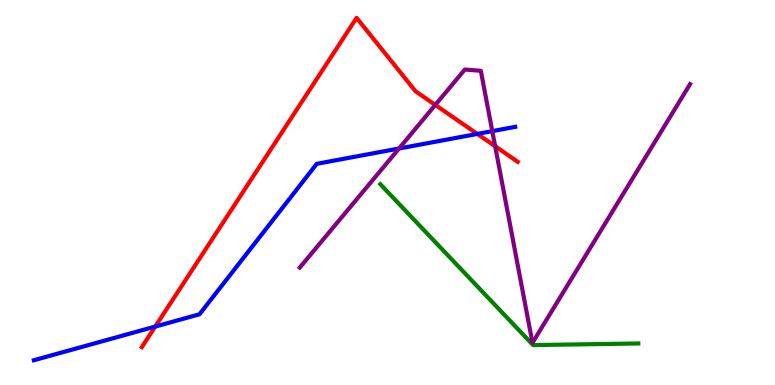[{'lines': ['blue', 'red'], 'intersections': [{'x': 2.0, 'y': 1.52}, {'x': 6.16, 'y': 6.52}]}, {'lines': ['green', 'red'], 'intersections': []}, {'lines': ['purple', 'red'], 'intersections': [{'x': 5.62, 'y': 7.27}, {'x': 6.39, 'y': 6.2}]}, {'lines': ['blue', 'green'], 'intersections': []}, {'lines': ['blue', 'purple'], 'intersections': [{'x': 5.15, 'y': 6.14}, {'x': 6.35, 'y': 6.59}]}, {'lines': ['green', 'purple'], 'intersections': []}]